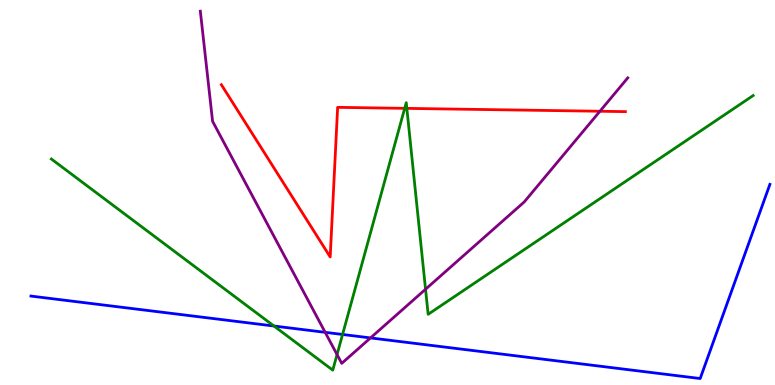[{'lines': ['blue', 'red'], 'intersections': []}, {'lines': ['green', 'red'], 'intersections': [{'x': 5.22, 'y': 7.19}, {'x': 5.25, 'y': 7.18}]}, {'lines': ['purple', 'red'], 'intersections': [{'x': 7.74, 'y': 7.11}]}, {'lines': ['blue', 'green'], 'intersections': [{'x': 3.53, 'y': 1.53}, {'x': 4.42, 'y': 1.31}]}, {'lines': ['blue', 'purple'], 'intersections': [{'x': 4.2, 'y': 1.37}, {'x': 4.78, 'y': 1.22}]}, {'lines': ['green', 'purple'], 'intersections': [{'x': 4.35, 'y': 0.79}, {'x': 5.49, 'y': 2.49}]}]